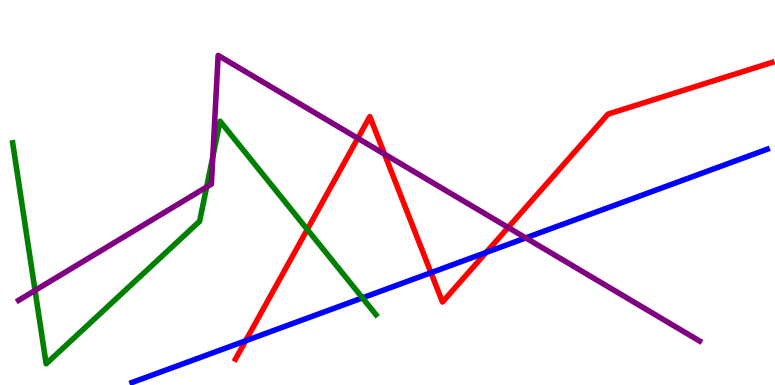[{'lines': ['blue', 'red'], 'intersections': [{'x': 3.17, 'y': 1.15}, {'x': 5.56, 'y': 2.92}, {'x': 6.27, 'y': 3.44}]}, {'lines': ['green', 'red'], 'intersections': [{'x': 3.97, 'y': 4.04}]}, {'lines': ['purple', 'red'], 'intersections': [{'x': 4.62, 'y': 6.41}, {'x': 4.96, 'y': 6.0}, {'x': 6.56, 'y': 4.09}]}, {'lines': ['blue', 'green'], 'intersections': [{'x': 4.68, 'y': 2.26}]}, {'lines': ['blue', 'purple'], 'intersections': [{'x': 6.78, 'y': 3.82}]}, {'lines': ['green', 'purple'], 'intersections': [{'x': 0.452, 'y': 2.46}, {'x': 2.67, 'y': 5.14}, {'x': 2.75, 'y': 5.93}]}]